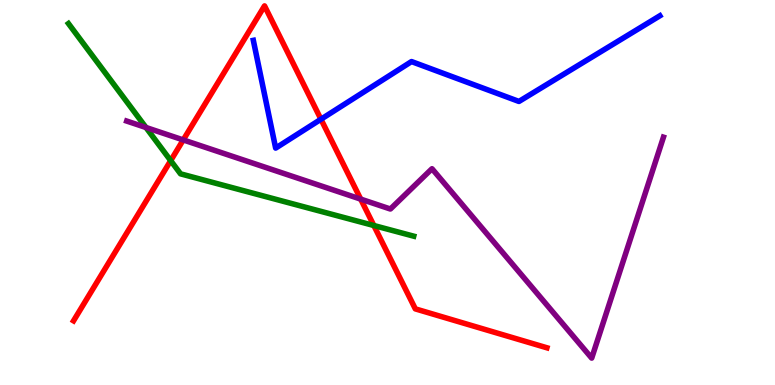[{'lines': ['blue', 'red'], 'intersections': [{'x': 4.14, 'y': 6.9}]}, {'lines': ['green', 'red'], 'intersections': [{'x': 2.2, 'y': 5.83}, {'x': 4.82, 'y': 4.14}]}, {'lines': ['purple', 'red'], 'intersections': [{'x': 2.36, 'y': 6.37}, {'x': 4.65, 'y': 4.83}]}, {'lines': ['blue', 'green'], 'intersections': []}, {'lines': ['blue', 'purple'], 'intersections': []}, {'lines': ['green', 'purple'], 'intersections': [{'x': 1.88, 'y': 6.69}]}]